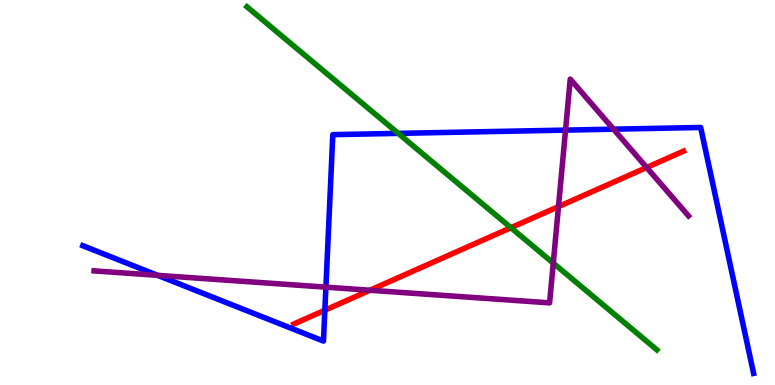[{'lines': ['blue', 'red'], 'intersections': [{'x': 4.19, 'y': 1.94}]}, {'lines': ['green', 'red'], 'intersections': [{'x': 6.59, 'y': 4.09}]}, {'lines': ['purple', 'red'], 'intersections': [{'x': 4.77, 'y': 2.46}, {'x': 7.21, 'y': 4.63}, {'x': 8.34, 'y': 5.65}]}, {'lines': ['blue', 'green'], 'intersections': [{'x': 5.14, 'y': 6.54}]}, {'lines': ['blue', 'purple'], 'intersections': [{'x': 2.03, 'y': 2.85}, {'x': 4.21, 'y': 2.54}, {'x': 7.3, 'y': 6.62}, {'x': 7.92, 'y': 6.64}]}, {'lines': ['green', 'purple'], 'intersections': [{'x': 7.14, 'y': 3.17}]}]